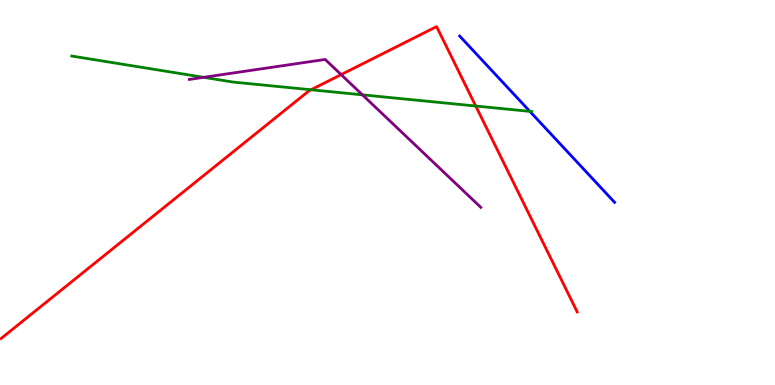[{'lines': ['blue', 'red'], 'intersections': []}, {'lines': ['green', 'red'], 'intersections': [{'x': 4.01, 'y': 7.67}, {'x': 6.14, 'y': 7.25}]}, {'lines': ['purple', 'red'], 'intersections': [{'x': 4.4, 'y': 8.06}]}, {'lines': ['blue', 'green'], 'intersections': [{'x': 6.84, 'y': 7.11}]}, {'lines': ['blue', 'purple'], 'intersections': []}, {'lines': ['green', 'purple'], 'intersections': [{'x': 2.63, 'y': 7.99}, {'x': 4.68, 'y': 7.54}]}]